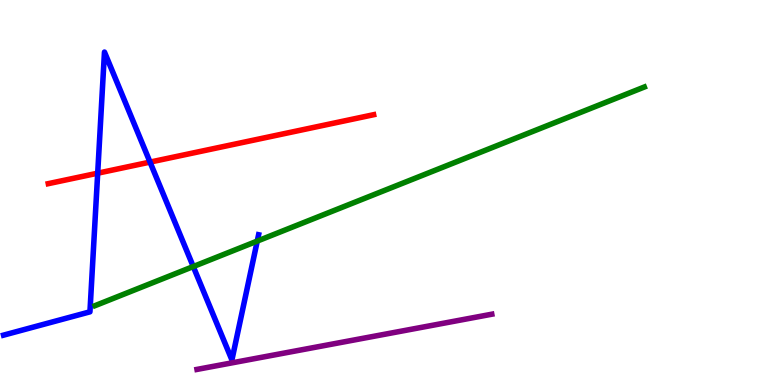[{'lines': ['blue', 'red'], 'intersections': [{'x': 1.26, 'y': 5.5}, {'x': 1.94, 'y': 5.79}]}, {'lines': ['green', 'red'], 'intersections': []}, {'lines': ['purple', 'red'], 'intersections': []}, {'lines': ['blue', 'green'], 'intersections': [{'x': 2.49, 'y': 3.08}, {'x': 3.32, 'y': 3.74}]}, {'lines': ['blue', 'purple'], 'intersections': []}, {'lines': ['green', 'purple'], 'intersections': []}]